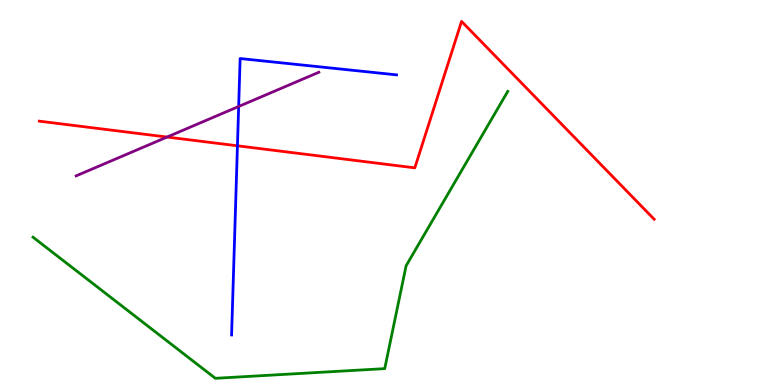[{'lines': ['blue', 'red'], 'intersections': [{'x': 3.06, 'y': 6.21}]}, {'lines': ['green', 'red'], 'intersections': []}, {'lines': ['purple', 'red'], 'intersections': [{'x': 2.16, 'y': 6.44}]}, {'lines': ['blue', 'green'], 'intersections': []}, {'lines': ['blue', 'purple'], 'intersections': [{'x': 3.08, 'y': 7.23}]}, {'lines': ['green', 'purple'], 'intersections': []}]